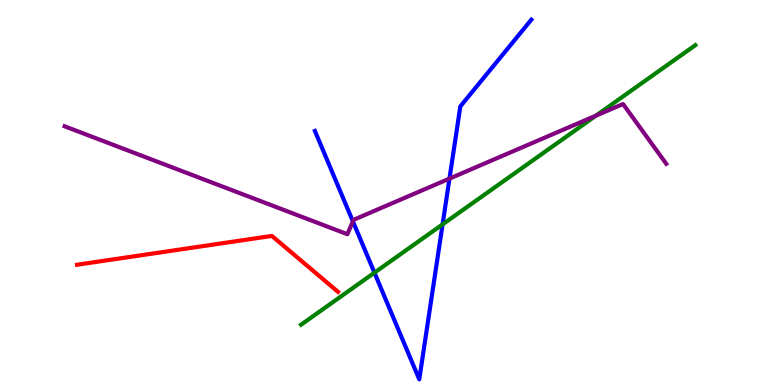[{'lines': ['blue', 'red'], 'intersections': []}, {'lines': ['green', 'red'], 'intersections': []}, {'lines': ['purple', 'red'], 'intersections': []}, {'lines': ['blue', 'green'], 'intersections': [{'x': 4.83, 'y': 2.92}, {'x': 5.71, 'y': 4.17}]}, {'lines': ['blue', 'purple'], 'intersections': [{'x': 4.55, 'y': 4.25}, {'x': 5.8, 'y': 5.36}]}, {'lines': ['green', 'purple'], 'intersections': [{'x': 7.69, 'y': 7.0}]}]